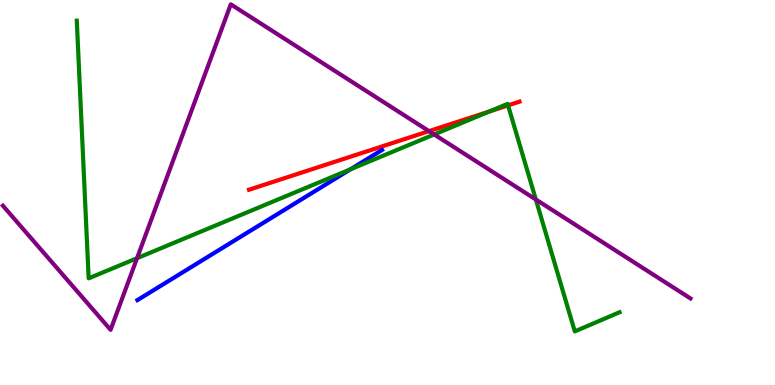[{'lines': ['blue', 'red'], 'intersections': []}, {'lines': ['green', 'red'], 'intersections': [{'x': 6.32, 'y': 7.11}, {'x': 6.56, 'y': 7.26}]}, {'lines': ['purple', 'red'], 'intersections': [{'x': 5.54, 'y': 6.59}]}, {'lines': ['blue', 'green'], 'intersections': [{'x': 4.52, 'y': 5.6}]}, {'lines': ['blue', 'purple'], 'intersections': []}, {'lines': ['green', 'purple'], 'intersections': [{'x': 1.77, 'y': 3.29}, {'x': 5.6, 'y': 6.51}, {'x': 6.91, 'y': 4.82}]}]